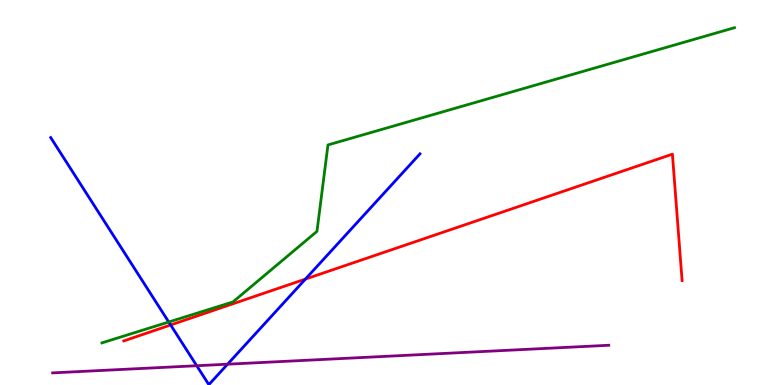[{'lines': ['blue', 'red'], 'intersections': [{'x': 2.2, 'y': 1.56}, {'x': 3.94, 'y': 2.75}]}, {'lines': ['green', 'red'], 'intersections': []}, {'lines': ['purple', 'red'], 'intersections': []}, {'lines': ['blue', 'green'], 'intersections': [{'x': 2.18, 'y': 1.64}]}, {'lines': ['blue', 'purple'], 'intersections': [{'x': 2.54, 'y': 0.501}, {'x': 2.94, 'y': 0.54}]}, {'lines': ['green', 'purple'], 'intersections': []}]